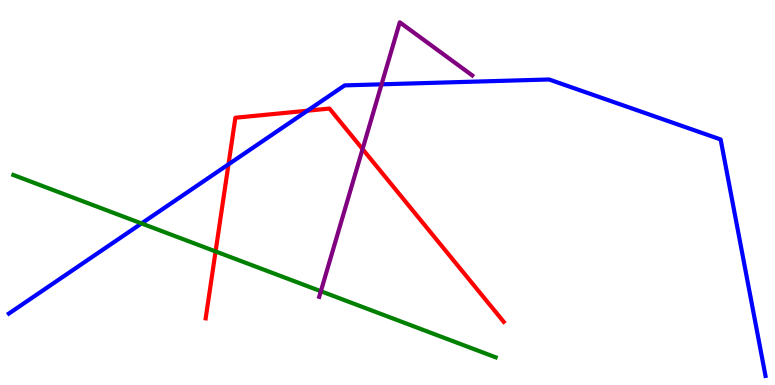[{'lines': ['blue', 'red'], 'intersections': [{'x': 2.95, 'y': 5.73}, {'x': 3.97, 'y': 7.12}]}, {'lines': ['green', 'red'], 'intersections': [{'x': 2.78, 'y': 3.47}]}, {'lines': ['purple', 'red'], 'intersections': [{'x': 4.68, 'y': 6.13}]}, {'lines': ['blue', 'green'], 'intersections': [{'x': 1.83, 'y': 4.2}]}, {'lines': ['blue', 'purple'], 'intersections': [{'x': 4.92, 'y': 7.81}]}, {'lines': ['green', 'purple'], 'intersections': [{'x': 4.14, 'y': 2.44}]}]